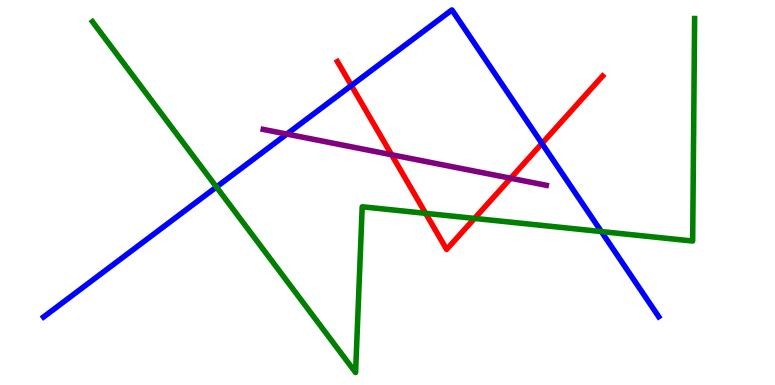[{'lines': ['blue', 'red'], 'intersections': [{'x': 4.53, 'y': 7.78}, {'x': 6.99, 'y': 6.27}]}, {'lines': ['green', 'red'], 'intersections': [{'x': 5.49, 'y': 4.46}, {'x': 6.12, 'y': 4.33}]}, {'lines': ['purple', 'red'], 'intersections': [{'x': 5.05, 'y': 5.98}, {'x': 6.59, 'y': 5.37}]}, {'lines': ['blue', 'green'], 'intersections': [{'x': 2.79, 'y': 5.14}, {'x': 7.76, 'y': 3.99}]}, {'lines': ['blue', 'purple'], 'intersections': [{'x': 3.7, 'y': 6.52}]}, {'lines': ['green', 'purple'], 'intersections': []}]